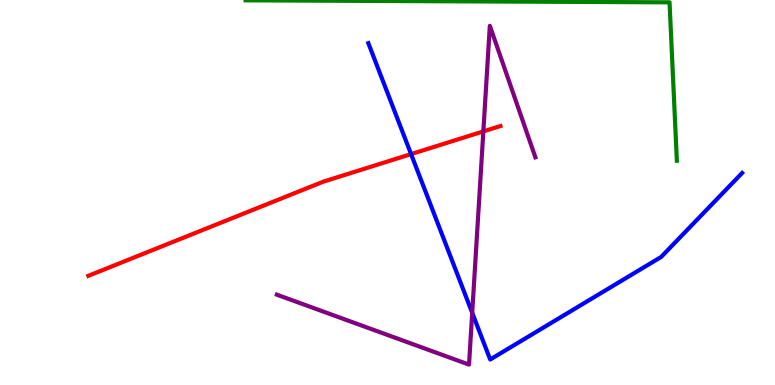[{'lines': ['blue', 'red'], 'intersections': [{'x': 5.3, 'y': 6.0}]}, {'lines': ['green', 'red'], 'intersections': []}, {'lines': ['purple', 'red'], 'intersections': [{'x': 6.24, 'y': 6.59}]}, {'lines': ['blue', 'green'], 'intersections': []}, {'lines': ['blue', 'purple'], 'intersections': [{'x': 6.09, 'y': 1.88}]}, {'lines': ['green', 'purple'], 'intersections': []}]